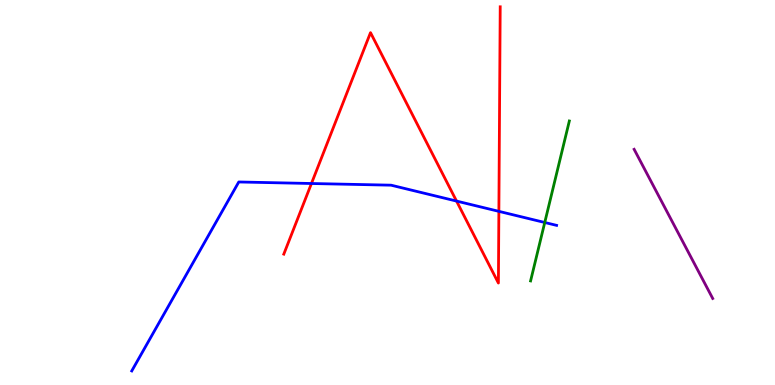[{'lines': ['blue', 'red'], 'intersections': [{'x': 4.02, 'y': 5.23}, {'x': 5.89, 'y': 4.78}, {'x': 6.44, 'y': 4.51}]}, {'lines': ['green', 'red'], 'intersections': []}, {'lines': ['purple', 'red'], 'intersections': []}, {'lines': ['blue', 'green'], 'intersections': [{'x': 7.03, 'y': 4.22}]}, {'lines': ['blue', 'purple'], 'intersections': []}, {'lines': ['green', 'purple'], 'intersections': []}]